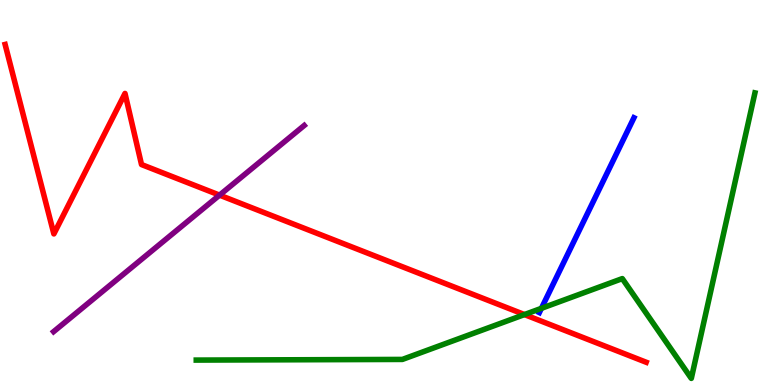[{'lines': ['blue', 'red'], 'intersections': []}, {'lines': ['green', 'red'], 'intersections': [{'x': 6.77, 'y': 1.83}]}, {'lines': ['purple', 'red'], 'intersections': [{'x': 2.83, 'y': 4.93}]}, {'lines': ['blue', 'green'], 'intersections': [{'x': 6.99, 'y': 1.99}]}, {'lines': ['blue', 'purple'], 'intersections': []}, {'lines': ['green', 'purple'], 'intersections': []}]